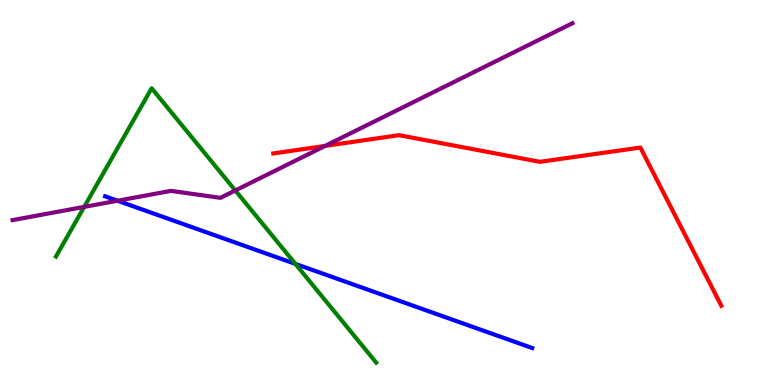[{'lines': ['blue', 'red'], 'intersections': []}, {'lines': ['green', 'red'], 'intersections': []}, {'lines': ['purple', 'red'], 'intersections': [{'x': 4.19, 'y': 6.21}]}, {'lines': ['blue', 'green'], 'intersections': [{'x': 3.81, 'y': 3.15}]}, {'lines': ['blue', 'purple'], 'intersections': [{'x': 1.52, 'y': 4.79}]}, {'lines': ['green', 'purple'], 'intersections': [{'x': 1.09, 'y': 4.63}, {'x': 3.04, 'y': 5.05}]}]